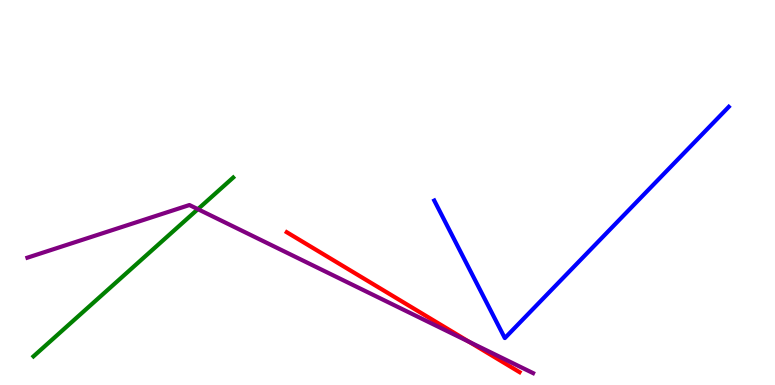[{'lines': ['blue', 'red'], 'intersections': []}, {'lines': ['green', 'red'], 'intersections': []}, {'lines': ['purple', 'red'], 'intersections': [{'x': 6.05, 'y': 1.12}]}, {'lines': ['blue', 'green'], 'intersections': []}, {'lines': ['blue', 'purple'], 'intersections': []}, {'lines': ['green', 'purple'], 'intersections': [{'x': 2.55, 'y': 4.57}]}]